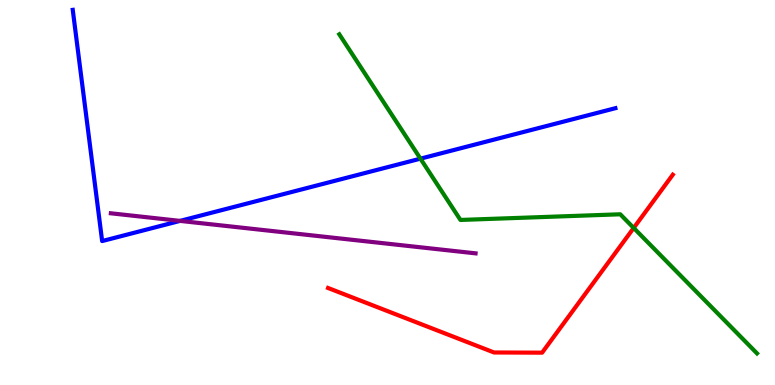[{'lines': ['blue', 'red'], 'intersections': []}, {'lines': ['green', 'red'], 'intersections': [{'x': 8.18, 'y': 4.08}]}, {'lines': ['purple', 'red'], 'intersections': []}, {'lines': ['blue', 'green'], 'intersections': [{'x': 5.43, 'y': 5.88}]}, {'lines': ['blue', 'purple'], 'intersections': [{'x': 2.32, 'y': 4.26}]}, {'lines': ['green', 'purple'], 'intersections': []}]